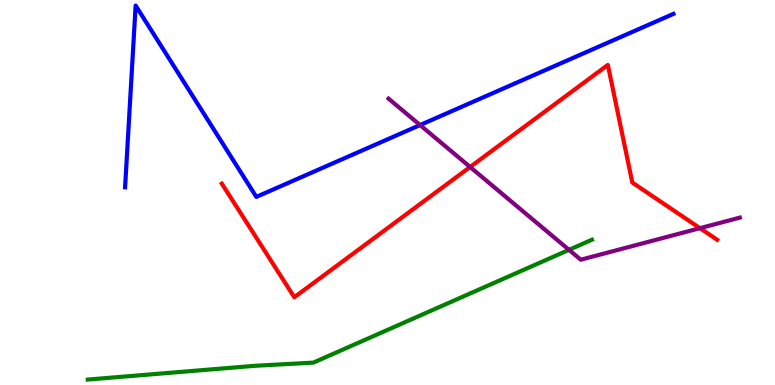[{'lines': ['blue', 'red'], 'intersections': []}, {'lines': ['green', 'red'], 'intersections': []}, {'lines': ['purple', 'red'], 'intersections': [{'x': 6.07, 'y': 5.66}, {'x': 9.03, 'y': 4.07}]}, {'lines': ['blue', 'green'], 'intersections': []}, {'lines': ['blue', 'purple'], 'intersections': [{'x': 5.42, 'y': 6.75}]}, {'lines': ['green', 'purple'], 'intersections': [{'x': 7.34, 'y': 3.51}]}]